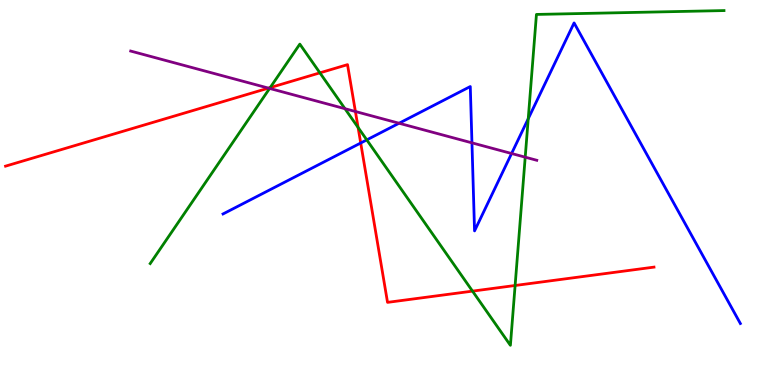[{'lines': ['blue', 'red'], 'intersections': [{'x': 4.65, 'y': 6.29}]}, {'lines': ['green', 'red'], 'intersections': [{'x': 3.49, 'y': 7.72}, {'x': 4.13, 'y': 8.11}, {'x': 4.62, 'y': 6.69}, {'x': 6.1, 'y': 2.44}, {'x': 6.65, 'y': 2.58}]}, {'lines': ['purple', 'red'], 'intersections': [{'x': 3.46, 'y': 7.71}, {'x': 4.59, 'y': 7.1}]}, {'lines': ['blue', 'green'], 'intersections': [{'x': 4.73, 'y': 6.37}, {'x': 6.82, 'y': 6.92}]}, {'lines': ['blue', 'purple'], 'intersections': [{'x': 5.15, 'y': 6.8}, {'x': 6.09, 'y': 6.29}, {'x': 6.6, 'y': 6.01}]}, {'lines': ['green', 'purple'], 'intersections': [{'x': 3.48, 'y': 7.7}, {'x': 4.45, 'y': 7.18}, {'x': 6.78, 'y': 5.92}]}]